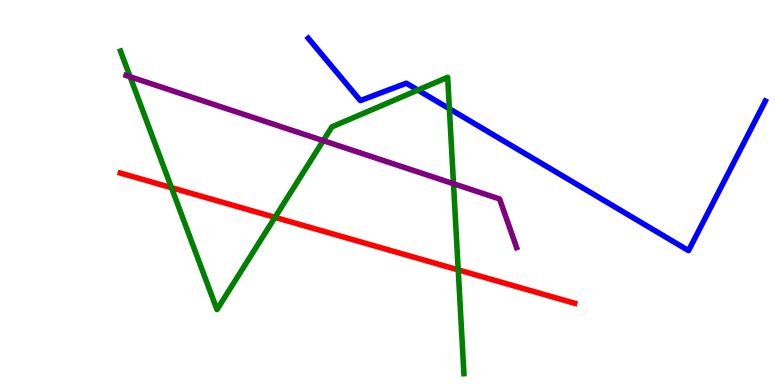[{'lines': ['blue', 'red'], 'intersections': []}, {'lines': ['green', 'red'], 'intersections': [{'x': 2.21, 'y': 5.12}, {'x': 3.55, 'y': 4.35}, {'x': 5.91, 'y': 2.99}]}, {'lines': ['purple', 'red'], 'intersections': []}, {'lines': ['blue', 'green'], 'intersections': [{'x': 5.39, 'y': 7.66}, {'x': 5.8, 'y': 7.18}]}, {'lines': ['blue', 'purple'], 'intersections': []}, {'lines': ['green', 'purple'], 'intersections': [{'x': 1.68, 'y': 8.01}, {'x': 4.17, 'y': 6.35}, {'x': 5.85, 'y': 5.23}]}]